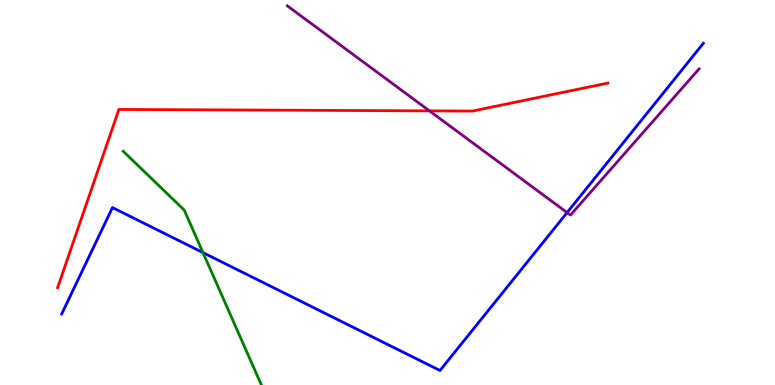[{'lines': ['blue', 'red'], 'intersections': []}, {'lines': ['green', 'red'], 'intersections': []}, {'lines': ['purple', 'red'], 'intersections': [{'x': 5.54, 'y': 7.12}]}, {'lines': ['blue', 'green'], 'intersections': [{'x': 2.62, 'y': 3.44}]}, {'lines': ['blue', 'purple'], 'intersections': [{'x': 7.32, 'y': 4.48}]}, {'lines': ['green', 'purple'], 'intersections': []}]